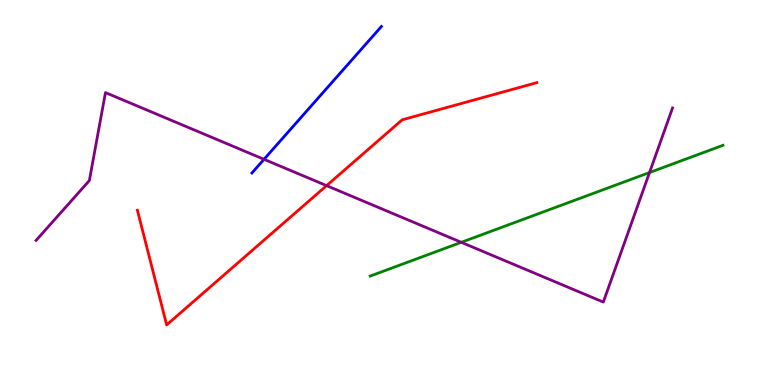[{'lines': ['blue', 'red'], 'intersections': []}, {'lines': ['green', 'red'], 'intersections': []}, {'lines': ['purple', 'red'], 'intersections': [{'x': 4.21, 'y': 5.18}]}, {'lines': ['blue', 'green'], 'intersections': []}, {'lines': ['blue', 'purple'], 'intersections': [{'x': 3.41, 'y': 5.86}]}, {'lines': ['green', 'purple'], 'intersections': [{'x': 5.95, 'y': 3.71}, {'x': 8.38, 'y': 5.52}]}]